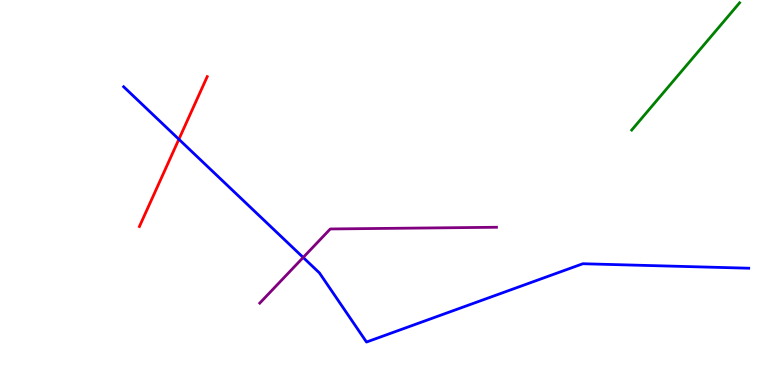[{'lines': ['blue', 'red'], 'intersections': [{'x': 2.31, 'y': 6.38}]}, {'lines': ['green', 'red'], 'intersections': []}, {'lines': ['purple', 'red'], 'intersections': []}, {'lines': ['blue', 'green'], 'intersections': []}, {'lines': ['blue', 'purple'], 'intersections': [{'x': 3.91, 'y': 3.31}]}, {'lines': ['green', 'purple'], 'intersections': []}]